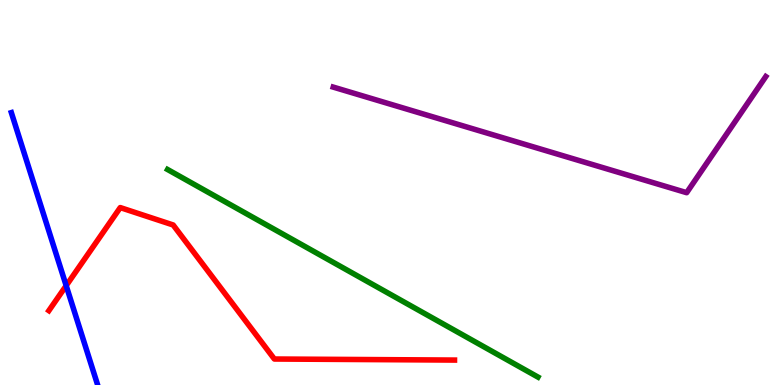[{'lines': ['blue', 'red'], 'intersections': [{'x': 0.854, 'y': 2.58}]}, {'lines': ['green', 'red'], 'intersections': []}, {'lines': ['purple', 'red'], 'intersections': []}, {'lines': ['blue', 'green'], 'intersections': []}, {'lines': ['blue', 'purple'], 'intersections': []}, {'lines': ['green', 'purple'], 'intersections': []}]